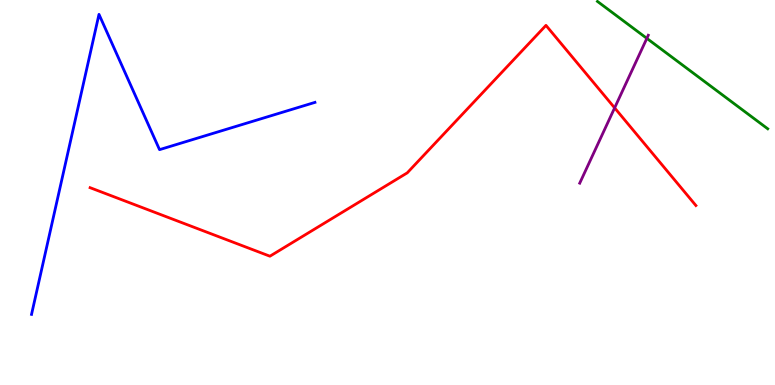[{'lines': ['blue', 'red'], 'intersections': []}, {'lines': ['green', 'red'], 'intersections': []}, {'lines': ['purple', 'red'], 'intersections': [{'x': 7.93, 'y': 7.2}]}, {'lines': ['blue', 'green'], 'intersections': []}, {'lines': ['blue', 'purple'], 'intersections': []}, {'lines': ['green', 'purple'], 'intersections': [{'x': 8.35, 'y': 9.0}]}]